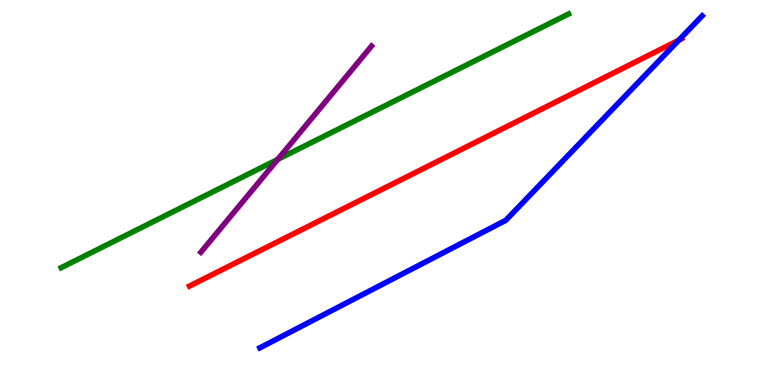[{'lines': ['blue', 'red'], 'intersections': [{'x': 8.76, 'y': 8.96}]}, {'lines': ['green', 'red'], 'intersections': []}, {'lines': ['purple', 'red'], 'intersections': []}, {'lines': ['blue', 'green'], 'intersections': []}, {'lines': ['blue', 'purple'], 'intersections': []}, {'lines': ['green', 'purple'], 'intersections': [{'x': 3.58, 'y': 5.86}]}]